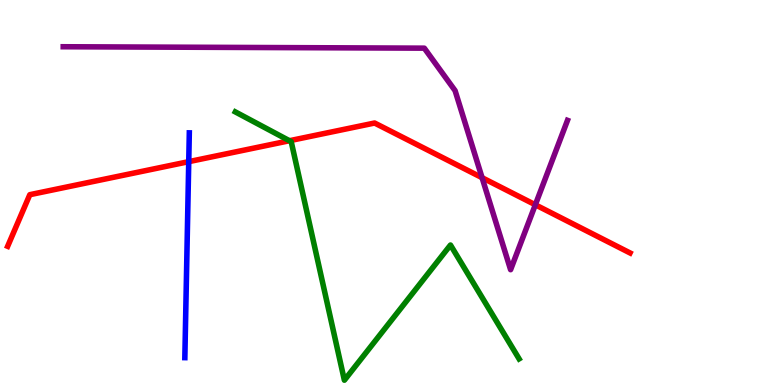[{'lines': ['blue', 'red'], 'intersections': [{'x': 2.44, 'y': 5.8}]}, {'lines': ['green', 'red'], 'intersections': [{'x': 3.73, 'y': 6.34}]}, {'lines': ['purple', 'red'], 'intersections': [{'x': 6.22, 'y': 5.38}, {'x': 6.91, 'y': 4.68}]}, {'lines': ['blue', 'green'], 'intersections': []}, {'lines': ['blue', 'purple'], 'intersections': []}, {'lines': ['green', 'purple'], 'intersections': []}]